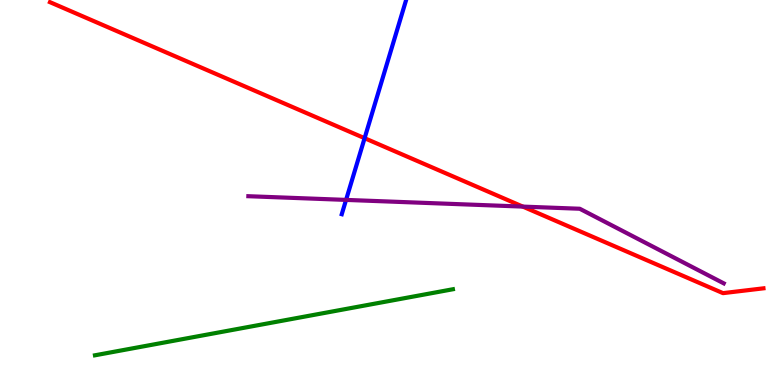[{'lines': ['blue', 'red'], 'intersections': [{'x': 4.7, 'y': 6.41}]}, {'lines': ['green', 'red'], 'intersections': []}, {'lines': ['purple', 'red'], 'intersections': [{'x': 6.75, 'y': 4.63}]}, {'lines': ['blue', 'green'], 'intersections': []}, {'lines': ['blue', 'purple'], 'intersections': [{'x': 4.47, 'y': 4.81}]}, {'lines': ['green', 'purple'], 'intersections': []}]